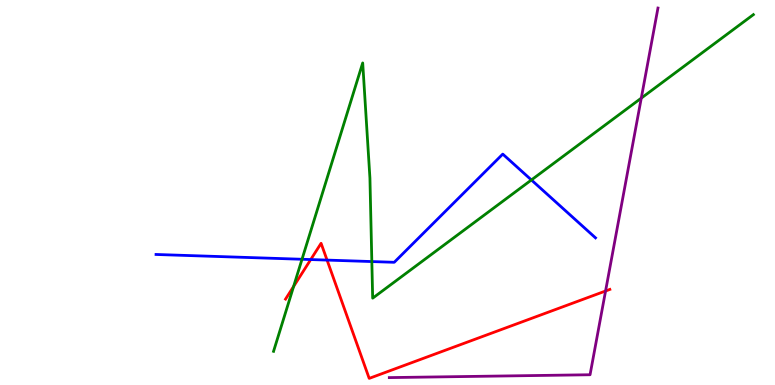[{'lines': ['blue', 'red'], 'intersections': [{'x': 4.01, 'y': 3.26}, {'x': 4.22, 'y': 3.24}]}, {'lines': ['green', 'red'], 'intersections': [{'x': 3.79, 'y': 2.56}]}, {'lines': ['purple', 'red'], 'intersections': [{'x': 7.81, 'y': 2.44}]}, {'lines': ['blue', 'green'], 'intersections': [{'x': 3.9, 'y': 3.27}, {'x': 4.8, 'y': 3.21}, {'x': 6.86, 'y': 5.33}]}, {'lines': ['blue', 'purple'], 'intersections': []}, {'lines': ['green', 'purple'], 'intersections': [{'x': 8.27, 'y': 7.45}]}]